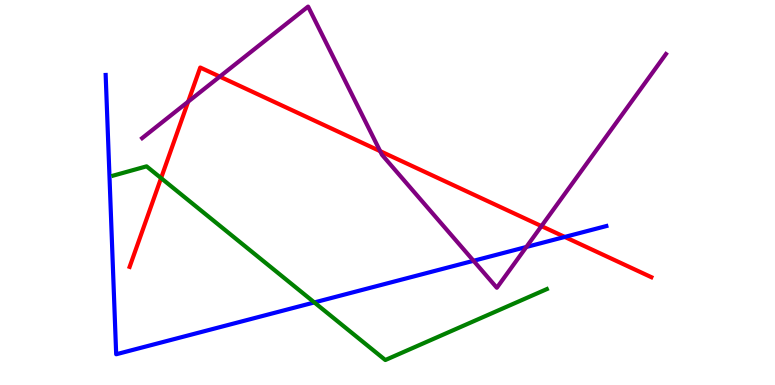[{'lines': ['blue', 'red'], 'intersections': [{'x': 7.29, 'y': 3.85}]}, {'lines': ['green', 'red'], 'intersections': [{'x': 2.08, 'y': 5.37}]}, {'lines': ['purple', 'red'], 'intersections': [{'x': 2.43, 'y': 7.36}, {'x': 2.84, 'y': 8.01}, {'x': 4.91, 'y': 6.07}, {'x': 6.99, 'y': 4.13}]}, {'lines': ['blue', 'green'], 'intersections': [{'x': 4.06, 'y': 2.14}]}, {'lines': ['blue', 'purple'], 'intersections': [{'x': 6.11, 'y': 3.23}, {'x': 6.79, 'y': 3.58}]}, {'lines': ['green', 'purple'], 'intersections': []}]